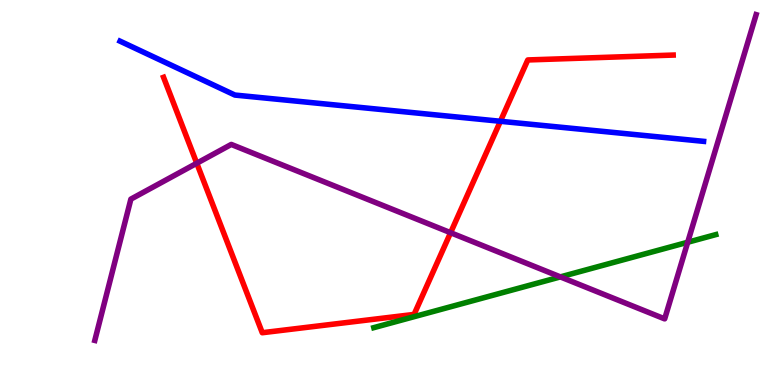[{'lines': ['blue', 'red'], 'intersections': [{'x': 6.46, 'y': 6.85}]}, {'lines': ['green', 'red'], 'intersections': []}, {'lines': ['purple', 'red'], 'intersections': [{'x': 2.54, 'y': 5.76}, {'x': 5.81, 'y': 3.96}]}, {'lines': ['blue', 'green'], 'intersections': []}, {'lines': ['blue', 'purple'], 'intersections': []}, {'lines': ['green', 'purple'], 'intersections': [{'x': 7.23, 'y': 2.81}, {'x': 8.87, 'y': 3.71}]}]